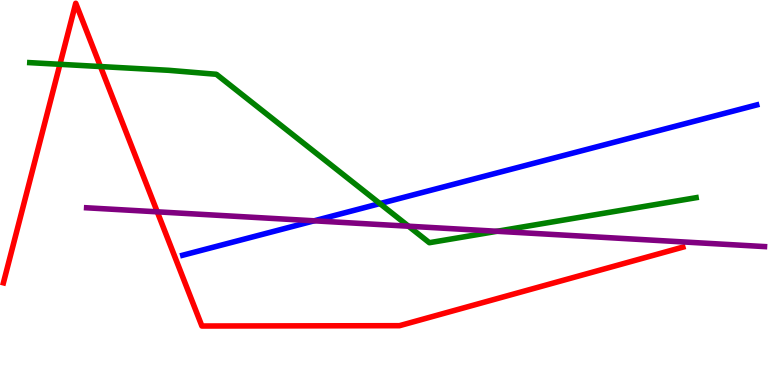[{'lines': ['blue', 'red'], 'intersections': []}, {'lines': ['green', 'red'], 'intersections': [{'x': 0.774, 'y': 8.33}, {'x': 1.3, 'y': 8.27}]}, {'lines': ['purple', 'red'], 'intersections': [{'x': 2.03, 'y': 4.5}]}, {'lines': ['blue', 'green'], 'intersections': [{'x': 4.9, 'y': 4.71}]}, {'lines': ['blue', 'purple'], 'intersections': [{'x': 4.05, 'y': 4.26}]}, {'lines': ['green', 'purple'], 'intersections': [{'x': 5.27, 'y': 4.12}, {'x': 6.41, 'y': 3.99}]}]